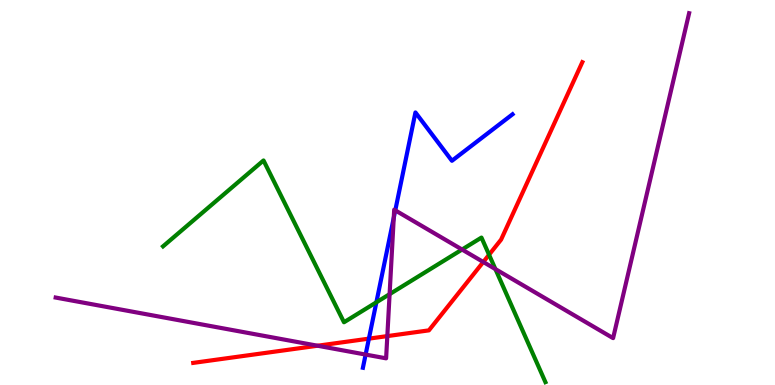[{'lines': ['blue', 'red'], 'intersections': [{'x': 4.76, 'y': 1.2}]}, {'lines': ['green', 'red'], 'intersections': [{'x': 6.31, 'y': 3.38}]}, {'lines': ['purple', 'red'], 'intersections': [{'x': 4.1, 'y': 1.02}, {'x': 5.0, 'y': 1.27}, {'x': 6.24, 'y': 3.2}]}, {'lines': ['blue', 'green'], 'intersections': [{'x': 4.86, 'y': 2.15}]}, {'lines': ['blue', 'purple'], 'intersections': [{'x': 4.72, 'y': 0.79}, {'x': 5.08, 'y': 4.34}, {'x': 5.1, 'y': 4.54}]}, {'lines': ['green', 'purple'], 'intersections': [{'x': 5.03, 'y': 2.36}, {'x': 5.96, 'y': 3.52}, {'x': 6.39, 'y': 3.01}]}]